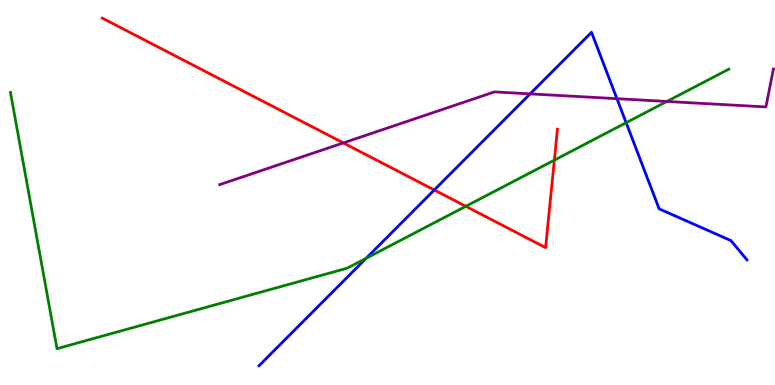[{'lines': ['blue', 'red'], 'intersections': [{'x': 5.6, 'y': 5.07}]}, {'lines': ['green', 'red'], 'intersections': [{'x': 6.01, 'y': 4.64}, {'x': 7.15, 'y': 5.84}]}, {'lines': ['purple', 'red'], 'intersections': [{'x': 4.43, 'y': 6.29}]}, {'lines': ['blue', 'green'], 'intersections': [{'x': 4.73, 'y': 3.29}, {'x': 8.08, 'y': 6.81}]}, {'lines': ['blue', 'purple'], 'intersections': [{'x': 6.84, 'y': 7.56}, {'x': 7.96, 'y': 7.44}]}, {'lines': ['green', 'purple'], 'intersections': [{'x': 8.61, 'y': 7.36}]}]